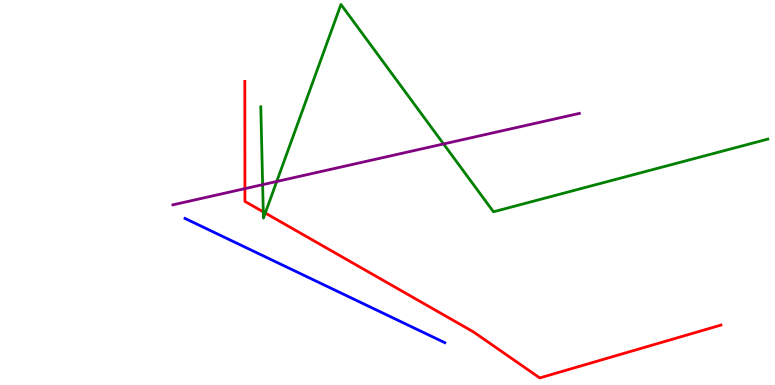[{'lines': ['blue', 'red'], 'intersections': []}, {'lines': ['green', 'red'], 'intersections': [{'x': 3.4, 'y': 4.5}, {'x': 3.42, 'y': 4.47}]}, {'lines': ['purple', 'red'], 'intersections': [{'x': 3.16, 'y': 5.1}]}, {'lines': ['blue', 'green'], 'intersections': []}, {'lines': ['blue', 'purple'], 'intersections': []}, {'lines': ['green', 'purple'], 'intersections': [{'x': 3.39, 'y': 5.2}, {'x': 3.57, 'y': 5.29}, {'x': 5.72, 'y': 6.26}]}]